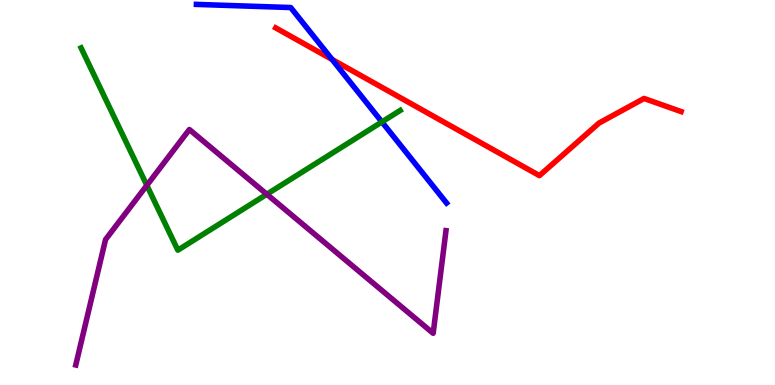[{'lines': ['blue', 'red'], 'intersections': [{'x': 4.29, 'y': 8.46}]}, {'lines': ['green', 'red'], 'intersections': []}, {'lines': ['purple', 'red'], 'intersections': []}, {'lines': ['blue', 'green'], 'intersections': [{'x': 4.93, 'y': 6.83}]}, {'lines': ['blue', 'purple'], 'intersections': []}, {'lines': ['green', 'purple'], 'intersections': [{'x': 1.89, 'y': 5.19}, {'x': 3.44, 'y': 4.95}]}]